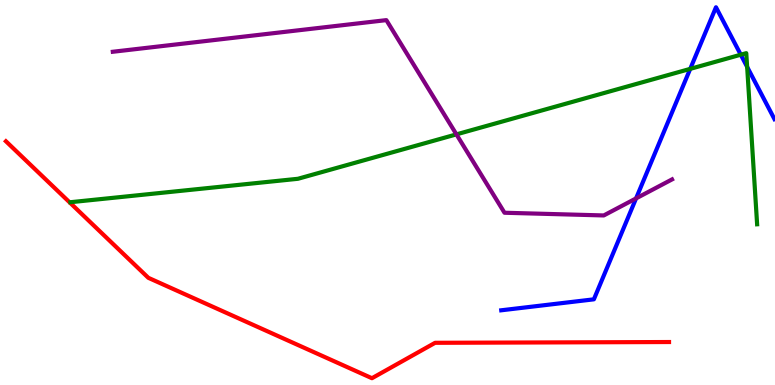[{'lines': ['blue', 'red'], 'intersections': []}, {'lines': ['green', 'red'], 'intersections': []}, {'lines': ['purple', 'red'], 'intersections': []}, {'lines': ['blue', 'green'], 'intersections': [{'x': 8.91, 'y': 8.21}, {'x': 9.56, 'y': 8.58}, {'x': 9.64, 'y': 8.26}]}, {'lines': ['blue', 'purple'], 'intersections': [{'x': 8.21, 'y': 4.85}]}, {'lines': ['green', 'purple'], 'intersections': [{'x': 5.89, 'y': 6.51}]}]